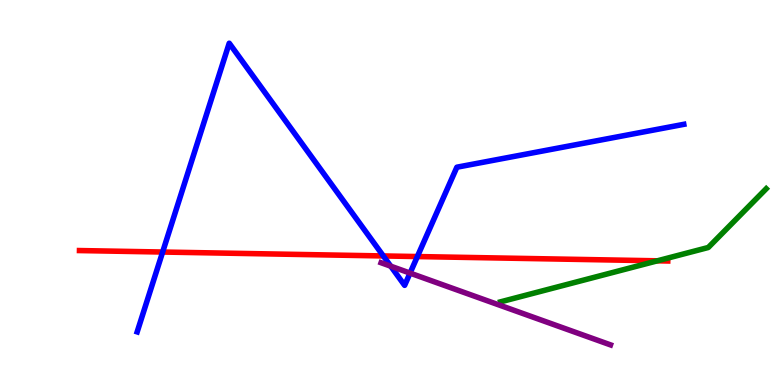[{'lines': ['blue', 'red'], 'intersections': [{'x': 2.1, 'y': 3.45}, {'x': 4.95, 'y': 3.35}, {'x': 5.39, 'y': 3.34}]}, {'lines': ['green', 'red'], 'intersections': [{'x': 8.48, 'y': 3.23}]}, {'lines': ['purple', 'red'], 'intersections': []}, {'lines': ['blue', 'green'], 'intersections': []}, {'lines': ['blue', 'purple'], 'intersections': [{'x': 5.04, 'y': 3.09}, {'x': 5.29, 'y': 2.91}]}, {'lines': ['green', 'purple'], 'intersections': []}]